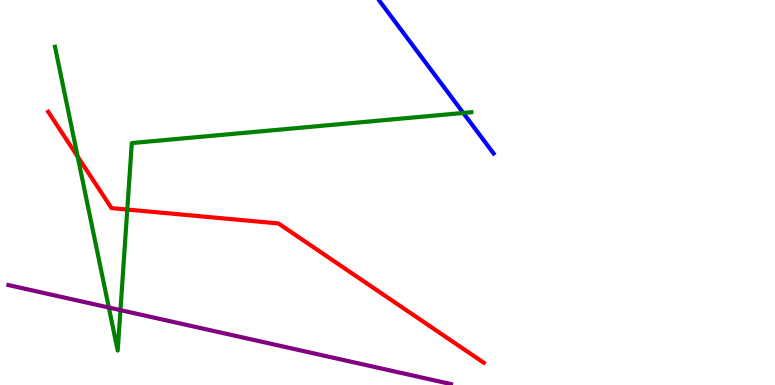[{'lines': ['blue', 'red'], 'intersections': []}, {'lines': ['green', 'red'], 'intersections': [{'x': 1.0, 'y': 5.93}, {'x': 1.64, 'y': 4.56}]}, {'lines': ['purple', 'red'], 'intersections': []}, {'lines': ['blue', 'green'], 'intersections': [{'x': 5.98, 'y': 7.07}]}, {'lines': ['blue', 'purple'], 'intersections': []}, {'lines': ['green', 'purple'], 'intersections': [{'x': 1.4, 'y': 2.01}, {'x': 1.55, 'y': 1.94}]}]